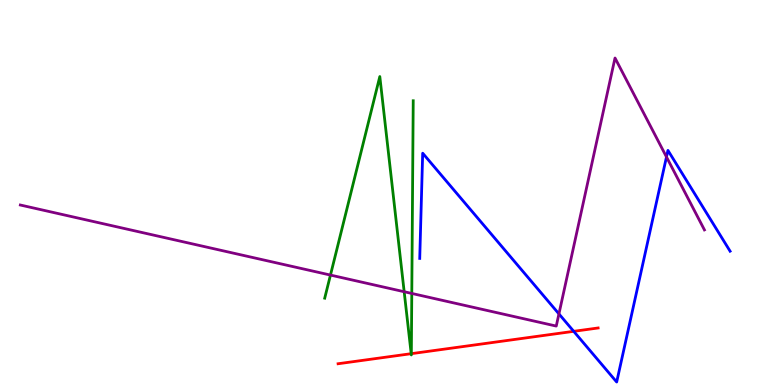[{'lines': ['blue', 'red'], 'intersections': [{'x': 7.4, 'y': 1.39}]}, {'lines': ['green', 'red'], 'intersections': [{'x': 5.31, 'y': 0.813}, {'x': 5.31, 'y': 0.814}]}, {'lines': ['purple', 'red'], 'intersections': []}, {'lines': ['blue', 'green'], 'intersections': []}, {'lines': ['blue', 'purple'], 'intersections': [{'x': 7.21, 'y': 1.85}, {'x': 8.6, 'y': 5.92}]}, {'lines': ['green', 'purple'], 'intersections': [{'x': 4.26, 'y': 2.86}, {'x': 5.22, 'y': 2.42}, {'x': 5.31, 'y': 2.38}]}]